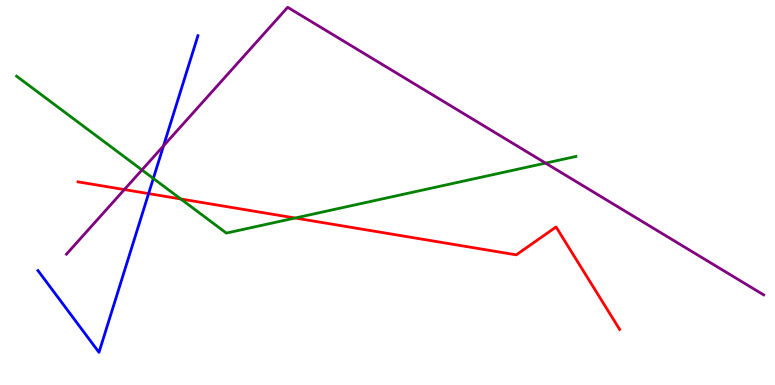[{'lines': ['blue', 'red'], 'intersections': [{'x': 1.92, 'y': 4.97}]}, {'lines': ['green', 'red'], 'intersections': [{'x': 2.33, 'y': 4.83}, {'x': 3.81, 'y': 4.34}]}, {'lines': ['purple', 'red'], 'intersections': [{'x': 1.6, 'y': 5.08}]}, {'lines': ['blue', 'green'], 'intersections': [{'x': 1.98, 'y': 5.36}]}, {'lines': ['blue', 'purple'], 'intersections': [{'x': 2.11, 'y': 6.21}]}, {'lines': ['green', 'purple'], 'intersections': [{'x': 1.83, 'y': 5.59}, {'x': 7.04, 'y': 5.76}]}]